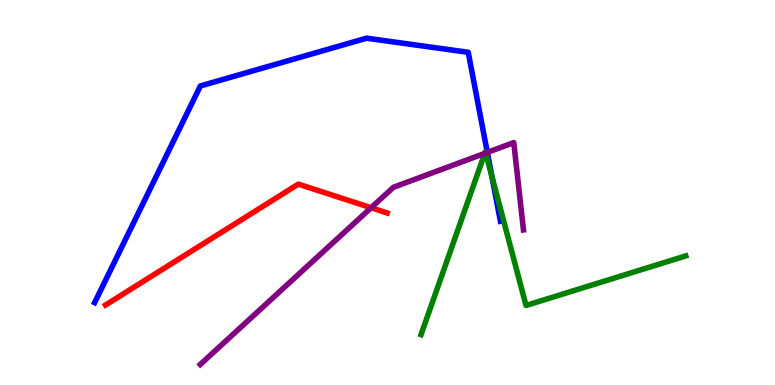[{'lines': ['blue', 'red'], 'intersections': []}, {'lines': ['green', 'red'], 'intersections': []}, {'lines': ['purple', 'red'], 'intersections': [{'x': 4.79, 'y': 4.6}]}, {'lines': ['blue', 'green'], 'intersections': [{'x': 6.35, 'y': 5.42}]}, {'lines': ['blue', 'purple'], 'intersections': [{'x': 6.29, 'y': 6.04}]}, {'lines': ['green', 'purple'], 'intersections': [{'x': 6.26, 'y': 6.02}, {'x': 6.27, 'y': 6.03}]}]